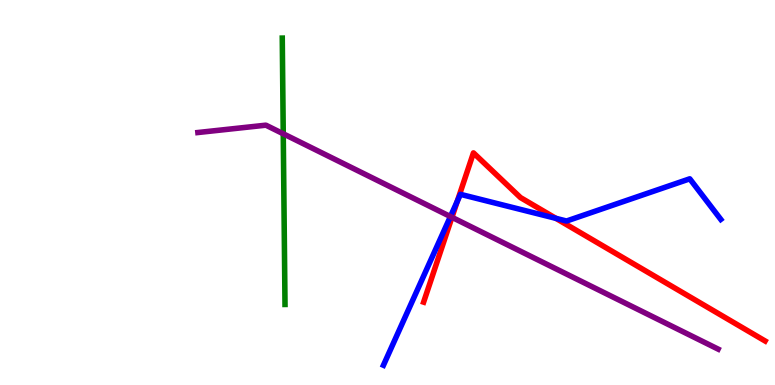[{'lines': ['blue', 'red'], 'intersections': [{'x': 5.9, 'y': 4.77}, {'x': 7.17, 'y': 4.33}]}, {'lines': ['green', 'red'], 'intersections': []}, {'lines': ['purple', 'red'], 'intersections': [{'x': 5.83, 'y': 4.36}]}, {'lines': ['blue', 'green'], 'intersections': []}, {'lines': ['blue', 'purple'], 'intersections': [{'x': 5.81, 'y': 4.38}]}, {'lines': ['green', 'purple'], 'intersections': [{'x': 3.65, 'y': 6.53}]}]